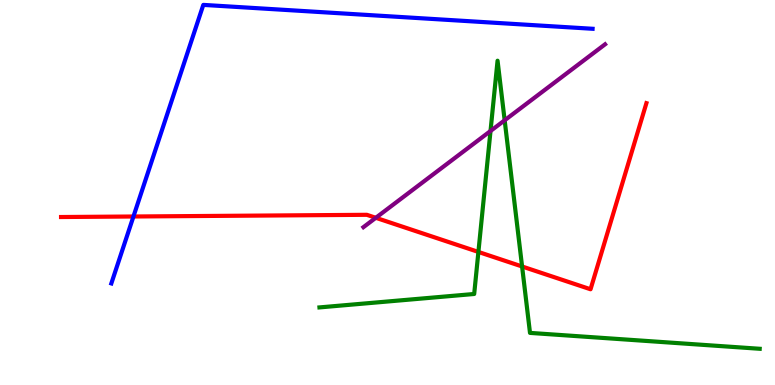[{'lines': ['blue', 'red'], 'intersections': [{'x': 1.72, 'y': 4.38}]}, {'lines': ['green', 'red'], 'intersections': [{'x': 6.17, 'y': 3.46}, {'x': 6.74, 'y': 3.08}]}, {'lines': ['purple', 'red'], 'intersections': [{'x': 4.85, 'y': 4.34}]}, {'lines': ['blue', 'green'], 'intersections': []}, {'lines': ['blue', 'purple'], 'intersections': []}, {'lines': ['green', 'purple'], 'intersections': [{'x': 6.33, 'y': 6.6}, {'x': 6.51, 'y': 6.88}]}]